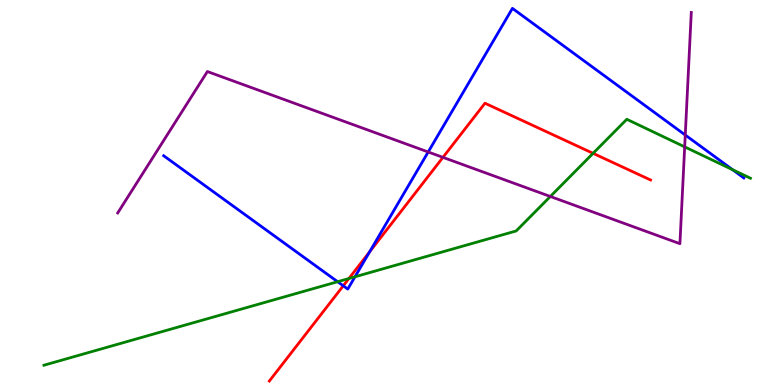[{'lines': ['blue', 'red'], 'intersections': [{'x': 4.43, 'y': 2.58}, {'x': 4.77, 'y': 3.46}]}, {'lines': ['green', 'red'], 'intersections': [{'x': 4.5, 'y': 2.77}, {'x': 7.65, 'y': 6.02}]}, {'lines': ['purple', 'red'], 'intersections': [{'x': 5.72, 'y': 5.91}]}, {'lines': ['blue', 'green'], 'intersections': [{'x': 4.36, 'y': 2.68}, {'x': 4.58, 'y': 2.81}, {'x': 9.45, 'y': 5.59}]}, {'lines': ['blue', 'purple'], 'intersections': [{'x': 5.53, 'y': 6.05}, {'x': 8.84, 'y': 6.49}]}, {'lines': ['green', 'purple'], 'intersections': [{'x': 7.1, 'y': 4.9}, {'x': 8.83, 'y': 6.19}]}]